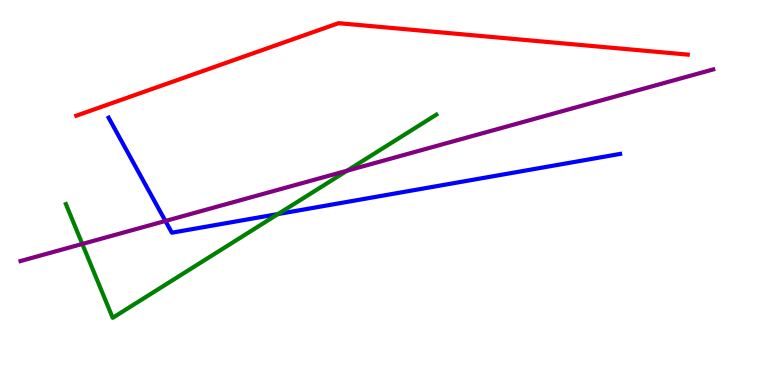[{'lines': ['blue', 'red'], 'intersections': []}, {'lines': ['green', 'red'], 'intersections': []}, {'lines': ['purple', 'red'], 'intersections': []}, {'lines': ['blue', 'green'], 'intersections': [{'x': 3.59, 'y': 4.44}]}, {'lines': ['blue', 'purple'], 'intersections': [{'x': 2.13, 'y': 4.26}]}, {'lines': ['green', 'purple'], 'intersections': [{'x': 1.06, 'y': 3.66}, {'x': 4.48, 'y': 5.57}]}]